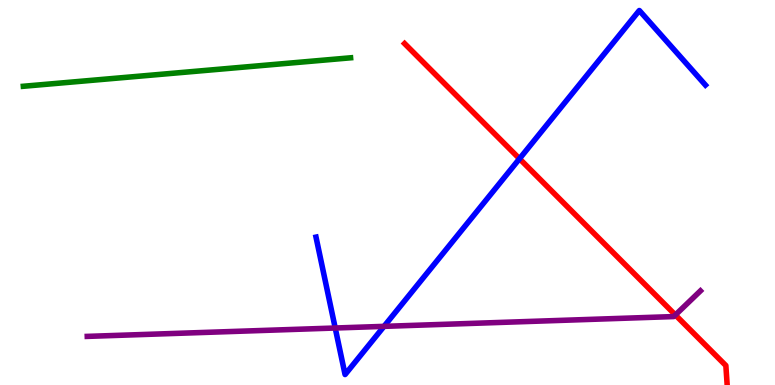[{'lines': ['blue', 'red'], 'intersections': [{'x': 6.7, 'y': 5.88}]}, {'lines': ['green', 'red'], 'intersections': []}, {'lines': ['purple', 'red'], 'intersections': [{'x': 8.71, 'y': 1.82}]}, {'lines': ['blue', 'green'], 'intersections': []}, {'lines': ['blue', 'purple'], 'intersections': [{'x': 4.33, 'y': 1.48}, {'x': 4.96, 'y': 1.52}]}, {'lines': ['green', 'purple'], 'intersections': []}]